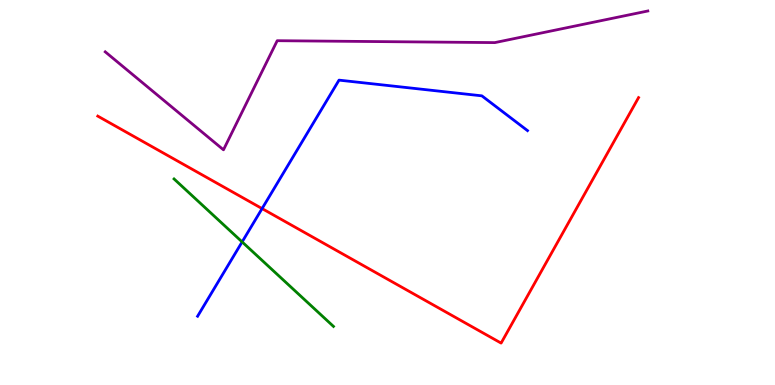[{'lines': ['blue', 'red'], 'intersections': [{'x': 3.38, 'y': 4.58}]}, {'lines': ['green', 'red'], 'intersections': []}, {'lines': ['purple', 'red'], 'intersections': []}, {'lines': ['blue', 'green'], 'intersections': [{'x': 3.12, 'y': 3.72}]}, {'lines': ['blue', 'purple'], 'intersections': []}, {'lines': ['green', 'purple'], 'intersections': []}]